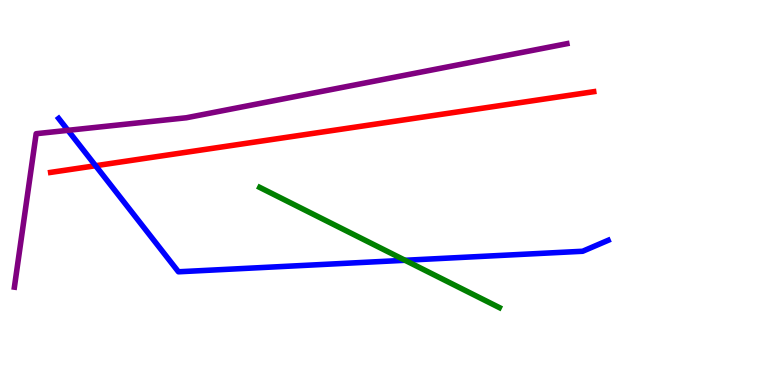[{'lines': ['blue', 'red'], 'intersections': [{'x': 1.23, 'y': 5.7}]}, {'lines': ['green', 'red'], 'intersections': []}, {'lines': ['purple', 'red'], 'intersections': []}, {'lines': ['blue', 'green'], 'intersections': [{'x': 5.23, 'y': 3.24}]}, {'lines': ['blue', 'purple'], 'intersections': [{'x': 0.877, 'y': 6.61}]}, {'lines': ['green', 'purple'], 'intersections': []}]